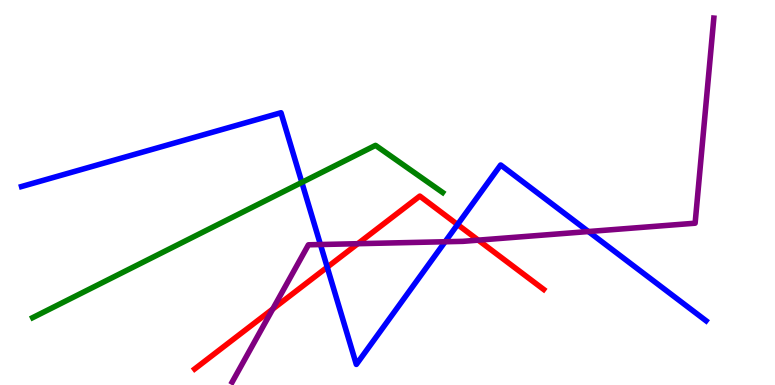[{'lines': ['blue', 'red'], 'intersections': [{'x': 4.22, 'y': 3.06}, {'x': 5.9, 'y': 4.17}]}, {'lines': ['green', 'red'], 'intersections': []}, {'lines': ['purple', 'red'], 'intersections': [{'x': 3.52, 'y': 1.97}, {'x': 4.62, 'y': 3.67}, {'x': 6.17, 'y': 3.76}]}, {'lines': ['blue', 'green'], 'intersections': [{'x': 3.89, 'y': 5.26}]}, {'lines': ['blue', 'purple'], 'intersections': [{'x': 4.13, 'y': 3.65}, {'x': 5.74, 'y': 3.72}, {'x': 7.59, 'y': 3.99}]}, {'lines': ['green', 'purple'], 'intersections': []}]